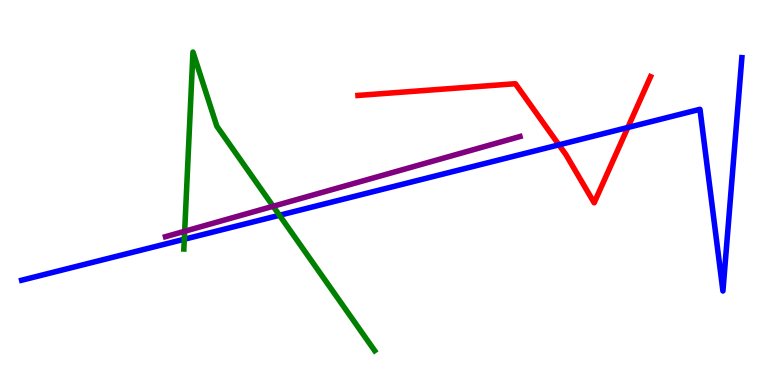[{'lines': ['blue', 'red'], 'intersections': [{'x': 7.21, 'y': 6.24}, {'x': 8.1, 'y': 6.69}]}, {'lines': ['green', 'red'], 'intersections': []}, {'lines': ['purple', 'red'], 'intersections': []}, {'lines': ['blue', 'green'], 'intersections': [{'x': 2.38, 'y': 3.79}, {'x': 3.61, 'y': 4.41}]}, {'lines': ['blue', 'purple'], 'intersections': []}, {'lines': ['green', 'purple'], 'intersections': [{'x': 2.38, 'y': 3.99}, {'x': 3.52, 'y': 4.64}]}]